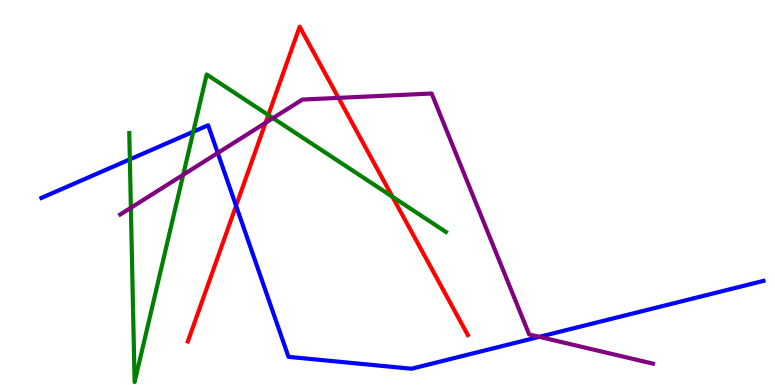[{'lines': ['blue', 'red'], 'intersections': [{'x': 3.05, 'y': 4.66}]}, {'lines': ['green', 'red'], 'intersections': [{'x': 3.46, 'y': 7.01}, {'x': 5.06, 'y': 4.89}]}, {'lines': ['purple', 'red'], 'intersections': [{'x': 3.43, 'y': 6.81}, {'x': 4.37, 'y': 7.46}]}, {'lines': ['blue', 'green'], 'intersections': [{'x': 1.68, 'y': 5.86}, {'x': 2.49, 'y': 6.58}]}, {'lines': ['blue', 'purple'], 'intersections': [{'x': 2.81, 'y': 6.03}, {'x': 6.96, 'y': 1.25}]}, {'lines': ['green', 'purple'], 'intersections': [{'x': 1.69, 'y': 4.6}, {'x': 2.36, 'y': 5.46}, {'x': 3.52, 'y': 6.93}]}]